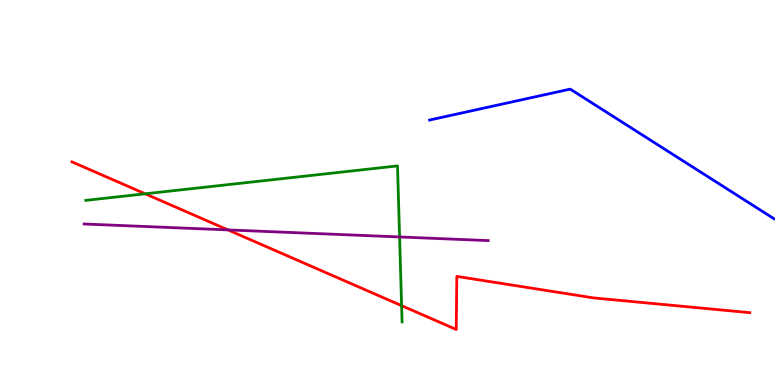[{'lines': ['blue', 'red'], 'intersections': []}, {'lines': ['green', 'red'], 'intersections': [{'x': 1.87, 'y': 4.97}, {'x': 5.18, 'y': 2.06}]}, {'lines': ['purple', 'red'], 'intersections': [{'x': 2.94, 'y': 4.03}]}, {'lines': ['blue', 'green'], 'intersections': []}, {'lines': ['blue', 'purple'], 'intersections': []}, {'lines': ['green', 'purple'], 'intersections': [{'x': 5.16, 'y': 3.85}]}]